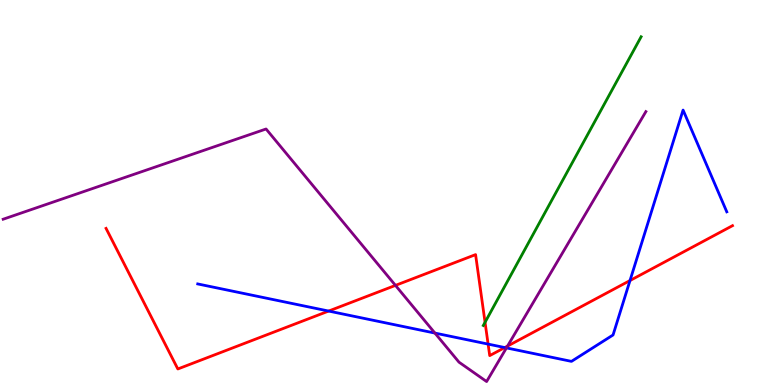[{'lines': ['blue', 'red'], 'intersections': [{'x': 4.24, 'y': 1.92}, {'x': 6.3, 'y': 1.06}, {'x': 6.51, 'y': 0.973}, {'x': 8.13, 'y': 2.71}]}, {'lines': ['green', 'red'], 'intersections': [{'x': 6.26, 'y': 1.63}]}, {'lines': ['purple', 'red'], 'intersections': [{'x': 5.1, 'y': 2.59}, {'x': 6.55, 'y': 1.01}]}, {'lines': ['blue', 'green'], 'intersections': []}, {'lines': ['blue', 'purple'], 'intersections': [{'x': 5.61, 'y': 1.35}, {'x': 6.53, 'y': 0.964}]}, {'lines': ['green', 'purple'], 'intersections': []}]